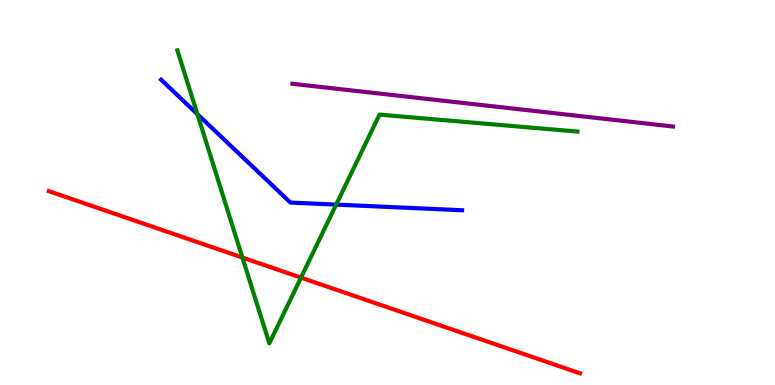[{'lines': ['blue', 'red'], 'intersections': []}, {'lines': ['green', 'red'], 'intersections': [{'x': 3.13, 'y': 3.31}, {'x': 3.88, 'y': 2.79}]}, {'lines': ['purple', 'red'], 'intersections': []}, {'lines': ['blue', 'green'], 'intersections': [{'x': 2.55, 'y': 7.03}, {'x': 4.34, 'y': 4.69}]}, {'lines': ['blue', 'purple'], 'intersections': []}, {'lines': ['green', 'purple'], 'intersections': []}]